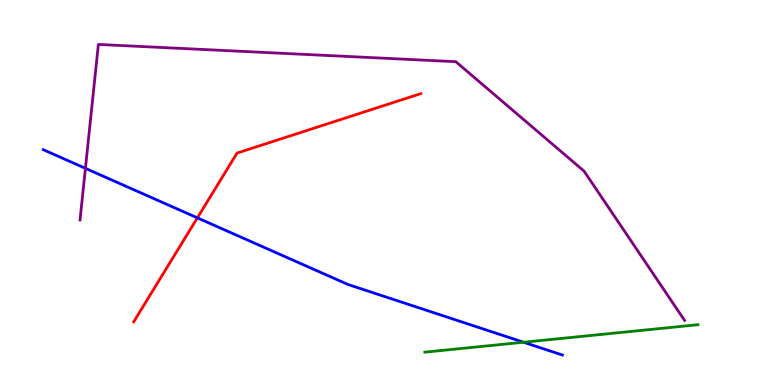[{'lines': ['blue', 'red'], 'intersections': [{'x': 2.55, 'y': 4.34}]}, {'lines': ['green', 'red'], 'intersections': []}, {'lines': ['purple', 'red'], 'intersections': []}, {'lines': ['blue', 'green'], 'intersections': [{'x': 6.76, 'y': 1.11}]}, {'lines': ['blue', 'purple'], 'intersections': [{'x': 1.1, 'y': 5.63}]}, {'lines': ['green', 'purple'], 'intersections': []}]